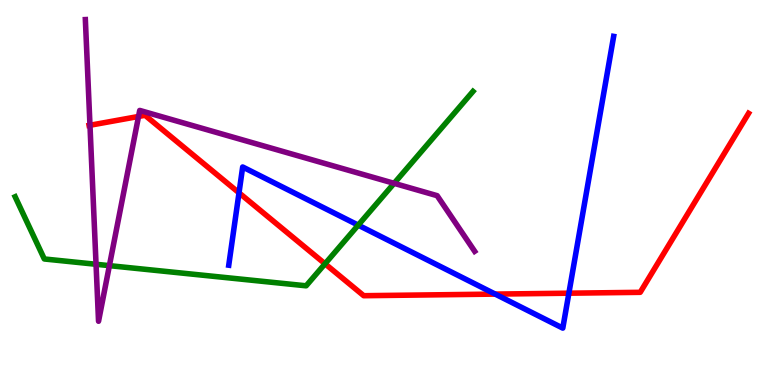[{'lines': ['blue', 'red'], 'intersections': [{'x': 3.08, 'y': 4.99}, {'x': 6.39, 'y': 2.36}, {'x': 7.34, 'y': 2.38}]}, {'lines': ['green', 'red'], 'intersections': [{'x': 4.19, 'y': 3.15}]}, {'lines': ['purple', 'red'], 'intersections': [{'x': 1.16, 'y': 6.75}, {'x': 1.79, 'y': 6.97}]}, {'lines': ['blue', 'green'], 'intersections': [{'x': 4.62, 'y': 4.15}]}, {'lines': ['blue', 'purple'], 'intersections': []}, {'lines': ['green', 'purple'], 'intersections': [{'x': 1.24, 'y': 3.14}, {'x': 1.41, 'y': 3.1}, {'x': 5.09, 'y': 5.24}]}]